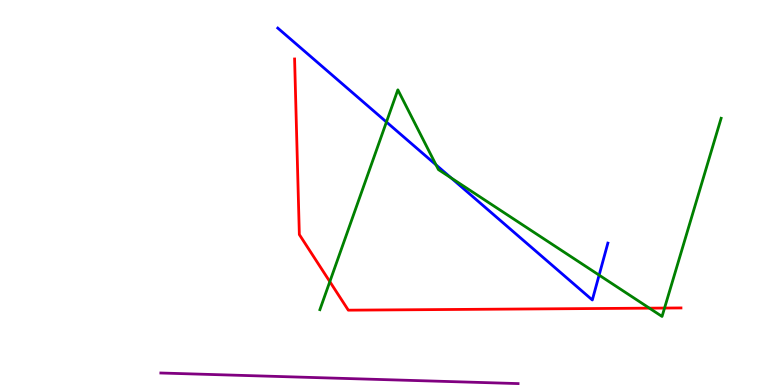[{'lines': ['blue', 'red'], 'intersections': []}, {'lines': ['green', 'red'], 'intersections': [{'x': 4.26, 'y': 2.68}, {'x': 8.38, 'y': 2.0}, {'x': 8.57, 'y': 2.0}]}, {'lines': ['purple', 'red'], 'intersections': []}, {'lines': ['blue', 'green'], 'intersections': [{'x': 4.99, 'y': 6.83}, {'x': 5.63, 'y': 5.72}, {'x': 5.82, 'y': 5.38}, {'x': 7.73, 'y': 2.85}]}, {'lines': ['blue', 'purple'], 'intersections': []}, {'lines': ['green', 'purple'], 'intersections': []}]